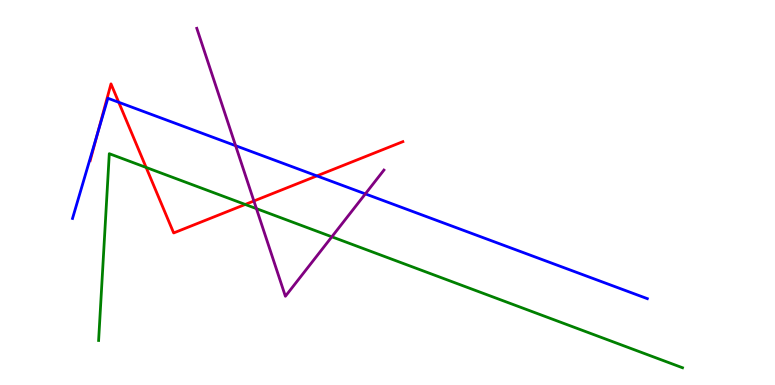[{'lines': ['blue', 'red'], 'intersections': [{'x': 1.26, 'y': 6.55}, {'x': 1.53, 'y': 7.34}, {'x': 4.09, 'y': 5.43}]}, {'lines': ['green', 'red'], 'intersections': [{'x': 1.89, 'y': 5.65}, {'x': 3.16, 'y': 4.69}]}, {'lines': ['purple', 'red'], 'intersections': [{'x': 3.28, 'y': 4.78}]}, {'lines': ['blue', 'green'], 'intersections': []}, {'lines': ['blue', 'purple'], 'intersections': [{'x': 3.04, 'y': 6.22}, {'x': 4.71, 'y': 4.96}]}, {'lines': ['green', 'purple'], 'intersections': [{'x': 3.31, 'y': 4.58}, {'x': 4.28, 'y': 3.85}]}]